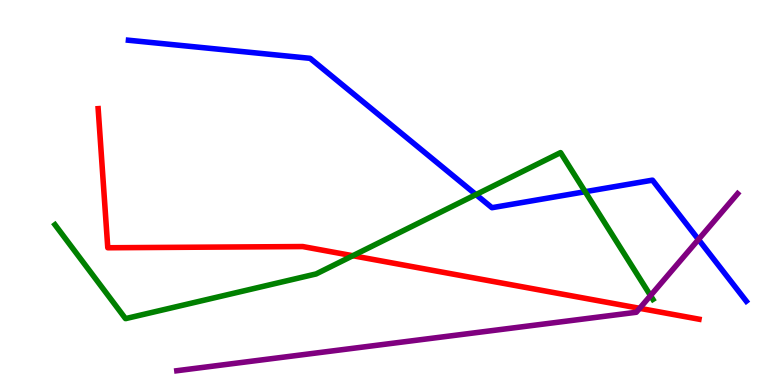[{'lines': ['blue', 'red'], 'intersections': []}, {'lines': ['green', 'red'], 'intersections': [{'x': 4.55, 'y': 3.36}]}, {'lines': ['purple', 'red'], 'intersections': [{'x': 8.25, 'y': 1.99}]}, {'lines': ['blue', 'green'], 'intersections': [{'x': 6.14, 'y': 4.95}, {'x': 7.55, 'y': 5.02}]}, {'lines': ['blue', 'purple'], 'intersections': [{'x': 9.01, 'y': 3.78}]}, {'lines': ['green', 'purple'], 'intersections': [{'x': 8.39, 'y': 2.32}]}]